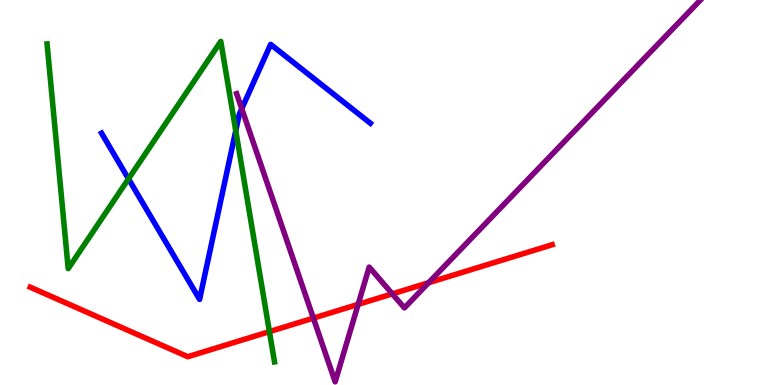[{'lines': ['blue', 'red'], 'intersections': []}, {'lines': ['green', 'red'], 'intersections': [{'x': 3.48, 'y': 1.39}]}, {'lines': ['purple', 'red'], 'intersections': [{'x': 4.04, 'y': 1.74}, {'x': 4.62, 'y': 2.09}, {'x': 5.06, 'y': 2.37}, {'x': 5.53, 'y': 2.66}]}, {'lines': ['blue', 'green'], 'intersections': [{'x': 1.66, 'y': 5.35}, {'x': 3.04, 'y': 6.6}]}, {'lines': ['blue', 'purple'], 'intersections': [{'x': 3.12, 'y': 7.18}]}, {'lines': ['green', 'purple'], 'intersections': []}]